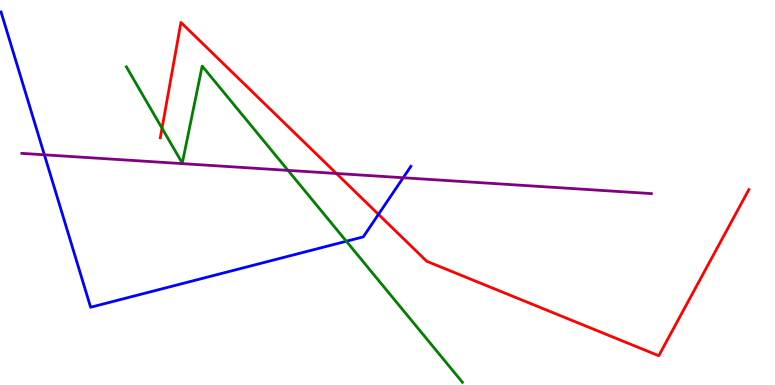[{'lines': ['blue', 'red'], 'intersections': [{'x': 4.88, 'y': 4.43}]}, {'lines': ['green', 'red'], 'intersections': [{'x': 2.09, 'y': 6.67}]}, {'lines': ['purple', 'red'], 'intersections': [{'x': 4.34, 'y': 5.49}]}, {'lines': ['blue', 'green'], 'intersections': [{'x': 4.47, 'y': 3.73}]}, {'lines': ['blue', 'purple'], 'intersections': [{'x': 0.573, 'y': 5.98}, {'x': 5.2, 'y': 5.38}]}, {'lines': ['green', 'purple'], 'intersections': [{'x': 3.72, 'y': 5.57}]}]